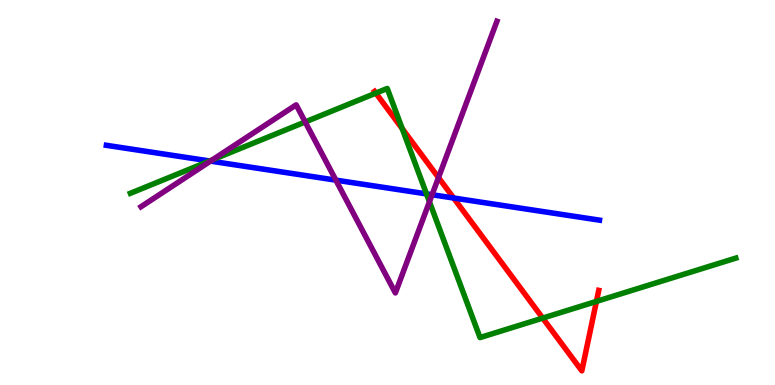[{'lines': ['blue', 'red'], 'intersections': [{'x': 5.85, 'y': 4.86}]}, {'lines': ['green', 'red'], 'intersections': [{'x': 4.85, 'y': 7.58}, {'x': 5.19, 'y': 6.66}, {'x': 7.0, 'y': 1.74}, {'x': 7.7, 'y': 2.17}]}, {'lines': ['purple', 'red'], 'intersections': [{'x': 5.66, 'y': 5.39}]}, {'lines': ['blue', 'green'], 'intersections': [{'x': 2.7, 'y': 5.82}, {'x': 5.5, 'y': 4.96}]}, {'lines': ['blue', 'purple'], 'intersections': [{'x': 2.72, 'y': 5.82}, {'x': 4.33, 'y': 5.32}, {'x': 5.58, 'y': 4.94}]}, {'lines': ['green', 'purple'], 'intersections': [{'x': 2.74, 'y': 5.85}, {'x': 3.94, 'y': 6.83}, {'x': 5.54, 'y': 4.76}]}]